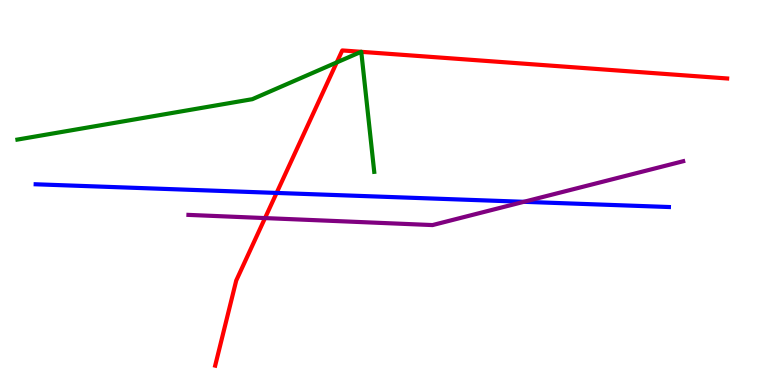[{'lines': ['blue', 'red'], 'intersections': [{'x': 3.57, 'y': 4.99}]}, {'lines': ['green', 'red'], 'intersections': [{'x': 4.35, 'y': 8.38}, {'x': 4.66, 'y': 8.65}, {'x': 4.66, 'y': 8.65}]}, {'lines': ['purple', 'red'], 'intersections': [{'x': 3.42, 'y': 4.34}]}, {'lines': ['blue', 'green'], 'intersections': []}, {'lines': ['blue', 'purple'], 'intersections': [{'x': 6.76, 'y': 4.76}]}, {'lines': ['green', 'purple'], 'intersections': []}]